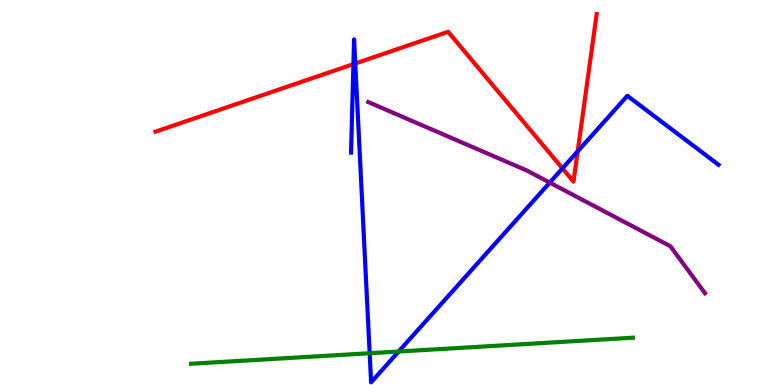[{'lines': ['blue', 'red'], 'intersections': [{'x': 4.56, 'y': 8.33}, {'x': 4.58, 'y': 8.35}, {'x': 7.26, 'y': 5.63}, {'x': 7.45, 'y': 6.07}]}, {'lines': ['green', 'red'], 'intersections': []}, {'lines': ['purple', 'red'], 'intersections': []}, {'lines': ['blue', 'green'], 'intersections': [{'x': 4.77, 'y': 0.825}, {'x': 5.14, 'y': 0.87}]}, {'lines': ['blue', 'purple'], 'intersections': [{'x': 7.09, 'y': 5.26}]}, {'lines': ['green', 'purple'], 'intersections': []}]